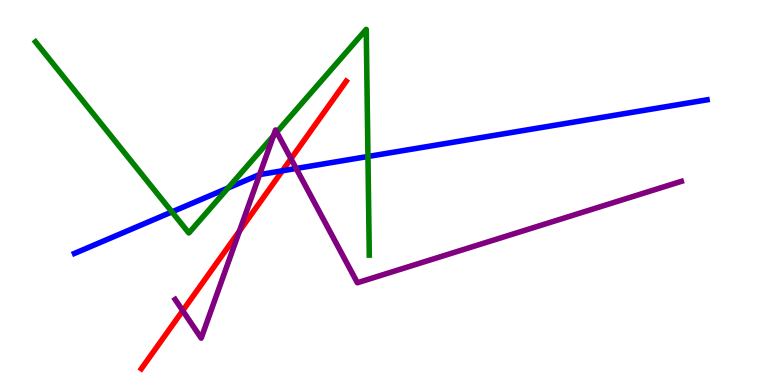[{'lines': ['blue', 'red'], 'intersections': [{'x': 3.64, 'y': 5.56}]}, {'lines': ['green', 'red'], 'intersections': []}, {'lines': ['purple', 'red'], 'intersections': [{'x': 2.36, 'y': 1.93}, {'x': 3.09, 'y': 4.0}, {'x': 3.75, 'y': 5.88}]}, {'lines': ['blue', 'green'], 'intersections': [{'x': 2.22, 'y': 4.5}, {'x': 2.94, 'y': 5.12}, {'x': 4.75, 'y': 5.94}]}, {'lines': ['blue', 'purple'], 'intersections': [{'x': 3.35, 'y': 5.47}, {'x': 3.82, 'y': 5.62}]}, {'lines': ['green', 'purple'], 'intersections': [{'x': 3.53, 'y': 6.47}, {'x': 3.57, 'y': 6.57}]}]